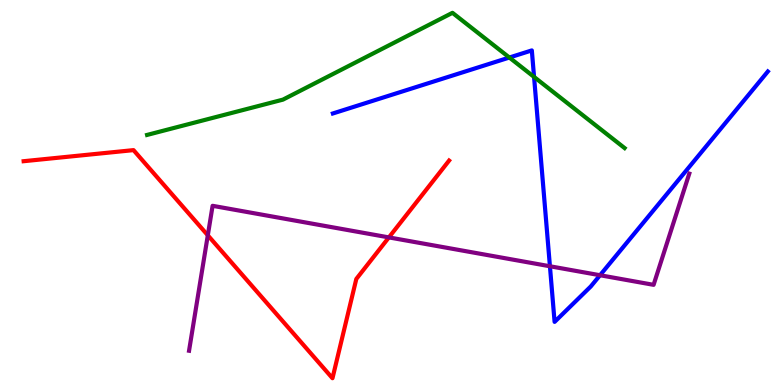[{'lines': ['blue', 'red'], 'intersections': []}, {'lines': ['green', 'red'], 'intersections': []}, {'lines': ['purple', 'red'], 'intersections': [{'x': 2.68, 'y': 3.89}, {'x': 5.02, 'y': 3.83}]}, {'lines': ['blue', 'green'], 'intersections': [{'x': 6.57, 'y': 8.51}, {'x': 6.89, 'y': 8.0}]}, {'lines': ['blue', 'purple'], 'intersections': [{'x': 7.1, 'y': 3.08}, {'x': 7.74, 'y': 2.85}]}, {'lines': ['green', 'purple'], 'intersections': []}]